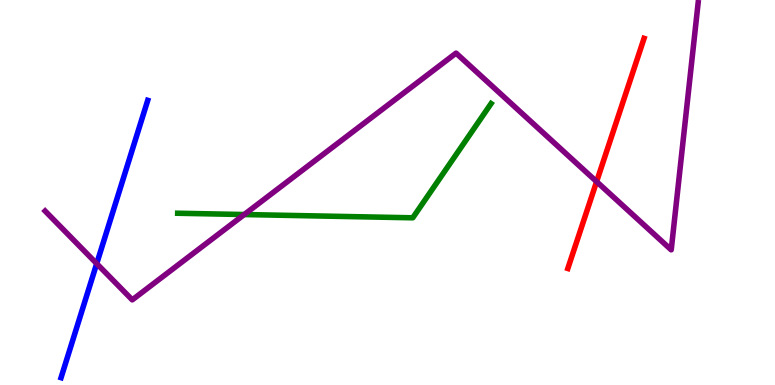[{'lines': ['blue', 'red'], 'intersections': []}, {'lines': ['green', 'red'], 'intersections': []}, {'lines': ['purple', 'red'], 'intersections': [{'x': 7.7, 'y': 5.28}]}, {'lines': ['blue', 'green'], 'intersections': []}, {'lines': ['blue', 'purple'], 'intersections': [{'x': 1.25, 'y': 3.15}]}, {'lines': ['green', 'purple'], 'intersections': [{'x': 3.15, 'y': 4.43}]}]